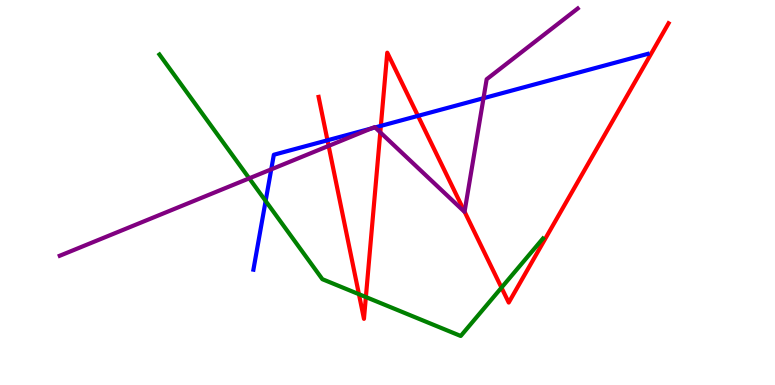[{'lines': ['blue', 'red'], 'intersections': [{'x': 4.23, 'y': 6.36}, {'x': 4.91, 'y': 6.73}, {'x': 5.39, 'y': 6.99}]}, {'lines': ['green', 'red'], 'intersections': [{'x': 4.63, 'y': 2.36}, {'x': 4.72, 'y': 2.28}, {'x': 6.47, 'y': 2.53}]}, {'lines': ['purple', 'red'], 'intersections': [{'x': 4.24, 'y': 6.21}, {'x': 4.91, 'y': 6.56}, {'x': 5.99, 'y': 4.5}]}, {'lines': ['blue', 'green'], 'intersections': [{'x': 3.43, 'y': 4.78}]}, {'lines': ['blue', 'purple'], 'intersections': [{'x': 3.5, 'y': 5.6}, {'x': 4.79, 'y': 6.66}, {'x': 4.84, 'y': 6.69}, {'x': 6.24, 'y': 7.45}]}, {'lines': ['green', 'purple'], 'intersections': [{'x': 3.22, 'y': 5.37}]}]